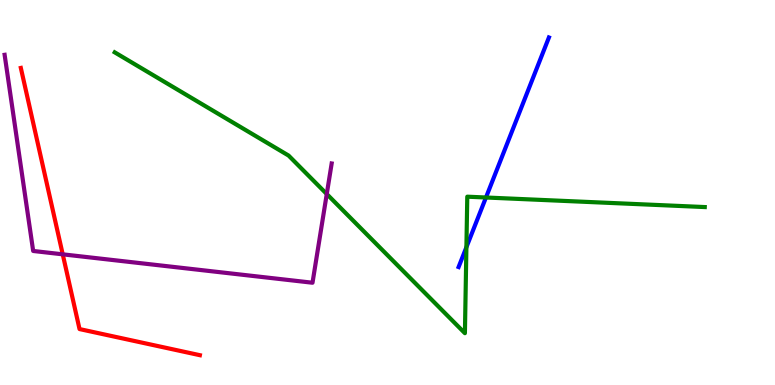[{'lines': ['blue', 'red'], 'intersections': []}, {'lines': ['green', 'red'], 'intersections': []}, {'lines': ['purple', 'red'], 'intersections': [{'x': 0.809, 'y': 3.39}]}, {'lines': ['blue', 'green'], 'intersections': [{'x': 6.02, 'y': 3.58}, {'x': 6.27, 'y': 4.87}]}, {'lines': ['blue', 'purple'], 'intersections': []}, {'lines': ['green', 'purple'], 'intersections': [{'x': 4.22, 'y': 4.96}]}]